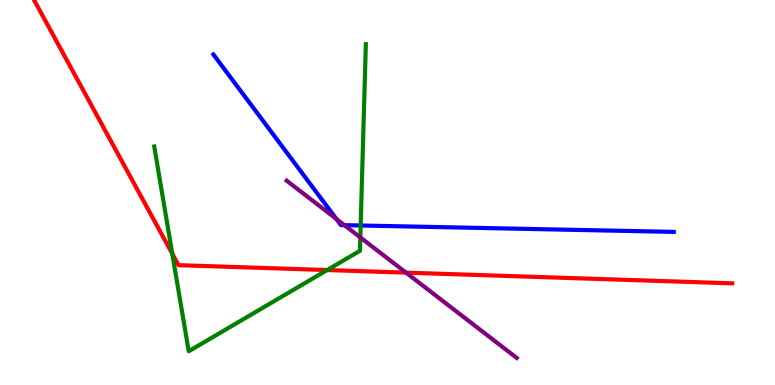[{'lines': ['blue', 'red'], 'intersections': []}, {'lines': ['green', 'red'], 'intersections': [{'x': 2.22, 'y': 3.41}, {'x': 4.22, 'y': 2.99}]}, {'lines': ['purple', 'red'], 'intersections': [{'x': 5.24, 'y': 2.92}]}, {'lines': ['blue', 'green'], 'intersections': [{'x': 4.65, 'y': 4.14}]}, {'lines': ['blue', 'purple'], 'intersections': [{'x': 4.34, 'y': 4.31}, {'x': 4.44, 'y': 4.15}]}, {'lines': ['green', 'purple'], 'intersections': [{'x': 4.65, 'y': 3.83}]}]